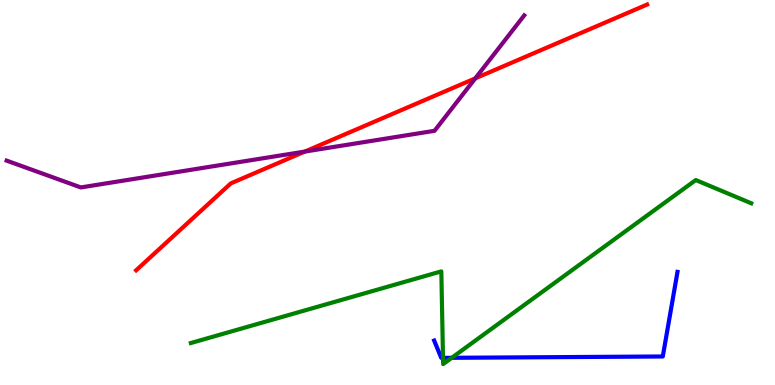[{'lines': ['blue', 'red'], 'intersections': []}, {'lines': ['green', 'red'], 'intersections': []}, {'lines': ['purple', 'red'], 'intersections': [{'x': 3.93, 'y': 6.06}, {'x': 6.13, 'y': 7.96}]}, {'lines': ['blue', 'green'], 'intersections': [{'x': 5.72, 'y': 0.705}, {'x': 5.83, 'y': 0.706}]}, {'lines': ['blue', 'purple'], 'intersections': []}, {'lines': ['green', 'purple'], 'intersections': []}]